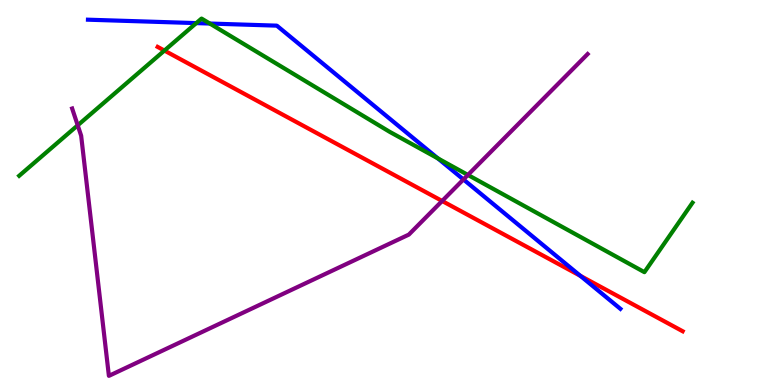[{'lines': ['blue', 'red'], 'intersections': [{'x': 7.49, 'y': 2.84}]}, {'lines': ['green', 'red'], 'intersections': [{'x': 2.12, 'y': 8.69}]}, {'lines': ['purple', 'red'], 'intersections': [{'x': 5.7, 'y': 4.78}]}, {'lines': ['blue', 'green'], 'intersections': [{'x': 2.53, 'y': 9.4}, {'x': 2.71, 'y': 9.39}, {'x': 5.65, 'y': 5.89}]}, {'lines': ['blue', 'purple'], 'intersections': [{'x': 5.98, 'y': 5.34}]}, {'lines': ['green', 'purple'], 'intersections': [{'x': 1.0, 'y': 6.75}, {'x': 6.04, 'y': 5.46}]}]